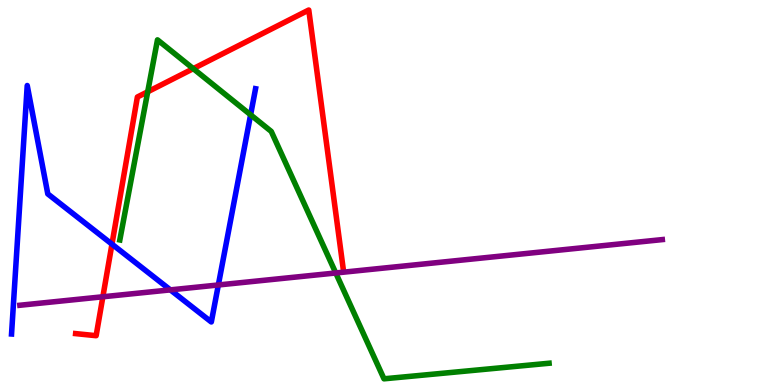[{'lines': ['blue', 'red'], 'intersections': [{'x': 1.44, 'y': 3.66}]}, {'lines': ['green', 'red'], 'intersections': [{'x': 1.91, 'y': 7.62}, {'x': 2.49, 'y': 8.22}]}, {'lines': ['purple', 'red'], 'intersections': [{'x': 1.33, 'y': 2.29}]}, {'lines': ['blue', 'green'], 'intersections': [{'x': 3.23, 'y': 7.02}]}, {'lines': ['blue', 'purple'], 'intersections': [{'x': 2.2, 'y': 2.47}, {'x': 2.82, 'y': 2.6}]}, {'lines': ['green', 'purple'], 'intersections': [{'x': 4.33, 'y': 2.91}]}]